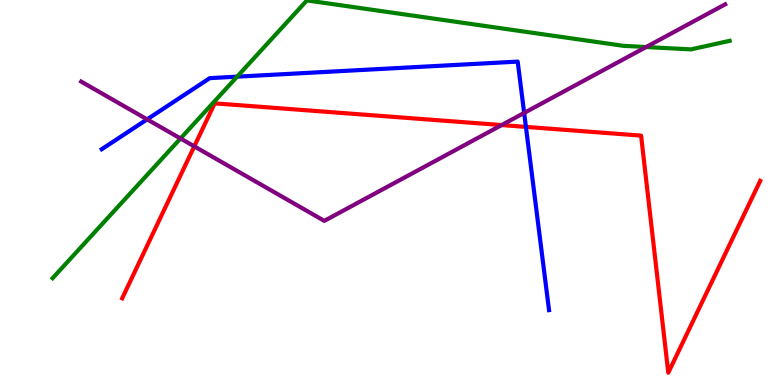[{'lines': ['blue', 'red'], 'intersections': [{'x': 6.79, 'y': 6.7}]}, {'lines': ['green', 'red'], 'intersections': []}, {'lines': ['purple', 'red'], 'intersections': [{'x': 2.51, 'y': 6.2}, {'x': 6.47, 'y': 6.75}]}, {'lines': ['blue', 'green'], 'intersections': [{'x': 3.06, 'y': 8.01}]}, {'lines': ['blue', 'purple'], 'intersections': [{'x': 1.9, 'y': 6.9}, {'x': 6.76, 'y': 7.07}]}, {'lines': ['green', 'purple'], 'intersections': [{'x': 2.33, 'y': 6.4}, {'x': 8.34, 'y': 8.78}]}]